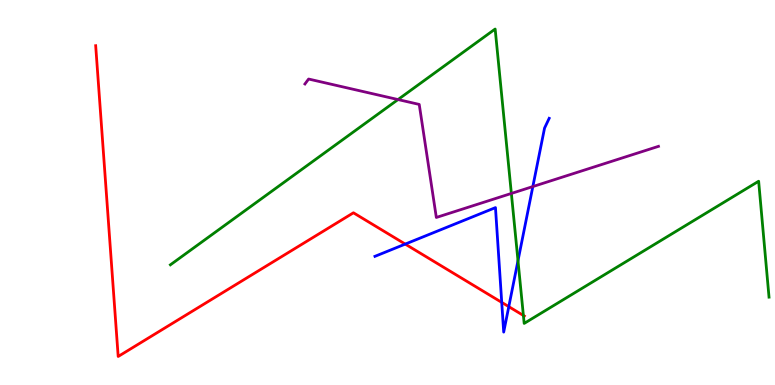[{'lines': ['blue', 'red'], 'intersections': [{'x': 5.23, 'y': 3.66}, {'x': 6.47, 'y': 2.15}, {'x': 6.57, 'y': 2.04}]}, {'lines': ['green', 'red'], 'intersections': [{'x': 6.75, 'y': 1.81}]}, {'lines': ['purple', 'red'], 'intersections': []}, {'lines': ['blue', 'green'], 'intersections': [{'x': 6.68, 'y': 3.23}]}, {'lines': ['blue', 'purple'], 'intersections': [{'x': 6.88, 'y': 5.15}]}, {'lines': ['green', 'purple'], 'intersections': [{'x': 5.14, 'y': 7.41}, {'x': 6.6, 'y': 4.98}]}]